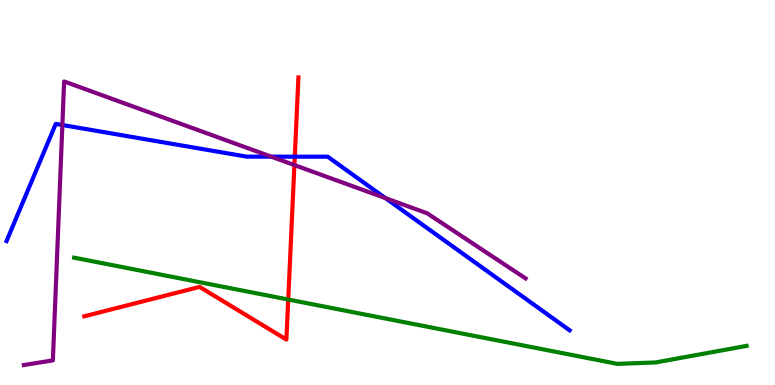[{'lines': ['blue', 'red'], 'intersections': [{'x': 3.8, 'y': 5.93}]}, {'lines': ['green', 'red'], 'intersections': [{'x': 3.72, 'y': 2.22}]}, {'lines': ['purple', 'red'], 'intersections': [{'x': 3.8, 'y': 5.71}]}, {'lines': ['blue', 'green'], 'intersections': []}, {'lines': ['blue', 'purple'], 'intersections': [{'x': 0.805, 'y': 6.75}, {'x': 3.5, 'y': 5.93}, {'x': 4.97, 'y': 4.85}]}, {'lines': ['green', 'purple'], 'intersections': []}]